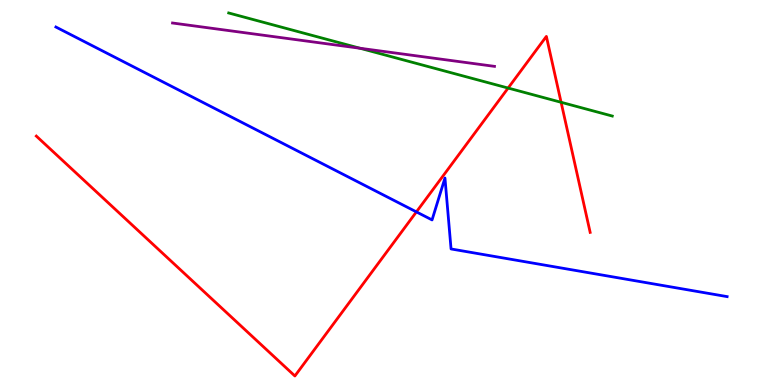[{'lines': ['blue', 'red'], 'intersections': [{'x': 5.37, 'y': 4.5}]}, {'lines': ['green', 'red'], 'intersections': [{'x': 6.56, 'y': 7.71}, {'x': 7.24, 'y': 7.34}]}, {'lines': ['purple', 'red'], 'intersections': []}, {'lines': ['blue', 'green'], 'intersections': []}, {'lines': ['blue', 'purple'], 'intersections': []}, {'lines': ['green', 'purple'], 'intersections': [{'x': 4.65, 'y': 8.75}]}]